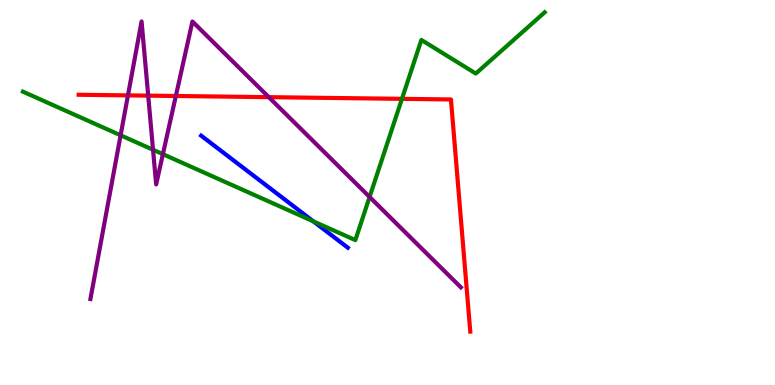[{'lines': ['blue', 'red'], 'intersections': []}, {'lines': ['green', 'red'], 'intersections': [{'x': 5.19, 'y': 7.43}]}, {'lines': ['purple', 'red'], 'intersections': [{'x': 1.65, 'y': 7.52}, {'x': 1.91, 'y': 7.52}, {'x': 2.27, 'y': 7.51}, {'x': 3.47, 'y': 7.48}]}, {'lines': ['blue', 'green'], 'intersections': [{'x': 4.04, 'y': 4.25}]}, {'lines': ['blue', 'purple'], 'intersections': []}, {'lines': ['green', 'purple'], 'intersections': [{'x': 1.56, 'y': 6.49}, {'x': 1.97, 'y': 6.11}, {'x': 2.1, 'y': 6.0}, {'x': 4.77, 'y': 4.88}]}]